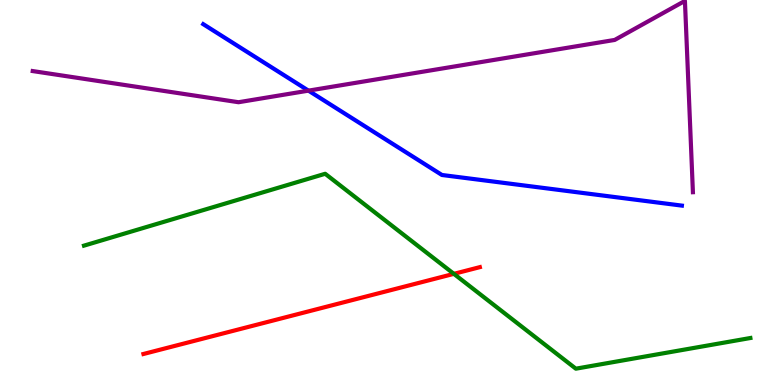[{'lines': ['blue', 'red'], 'intersections': []}, {'lines': ['green', 'red'], 'intersections': [{'x': 5.86, 'y': 2.89}]}, {'lines': ['purple', 'red'], 'intersections': []}, {'lines': ['blue', 'green'], 'intersections': []}, {'lines': ['blue', 'purple'], 'intersections': [{'x': 3.98, 'y': 7.65}]}, {'lines': ['green', 'purple'], 'intersections': []}]